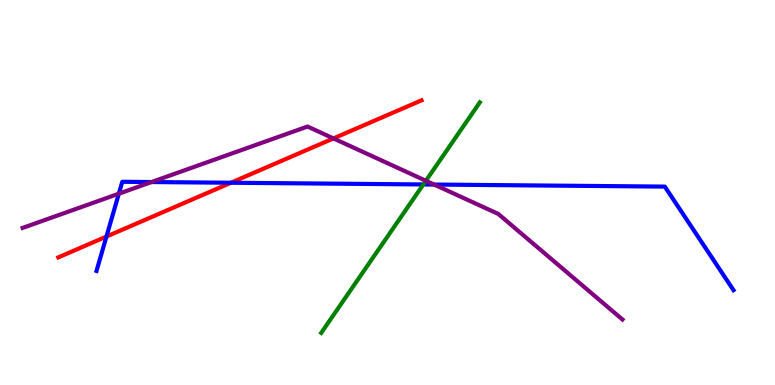[{'lines': ['blue', 'red'], 'intersections': [{'x': 1.37, 'y': 3.86}, {'x': 2.98, 'y': 5.25}]}, {'lines': ['green', 'red'], 'intersections': []}, {'lines': ['purple', 'red'], 'intersections': [{'x': 4.3, 'y': 6.4}]}, {'lines': ['blue', 'green'], 'intersections': [{'x': 5.46, 'y': 5.21}]}, {'lines': ['blue', 'purple'], 'intersections': [{'x': 1.53, 'y': 4.97}, {'x': 1.96, 'y': 5.27}, {'x': 5.6, 'y': 5.21}]}, {'lines': ['green', 'purple'], 'intersections': [{'x': 5.5, 'y': 5.3}]}]